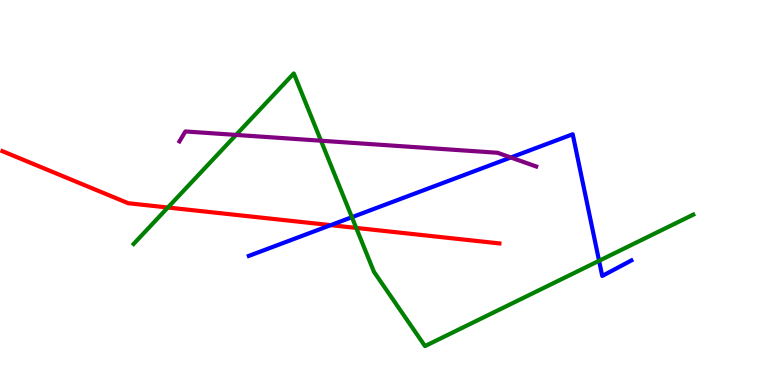[{'lines': ['blue', 'red'], 'intersections': [{'x': 4.27, 'y': 4.15}]}, {'lines': ['green', 'red'], 'intersections': [{'x': 2.17, 'y': 4.61}, {'x': 4.6, 'y': 4.08}]}, {'lines': ['purple', 'red'], 'intersections': []}, {'lines': ['blue', 'green'], 'intersections': [{'x': 4.54, 'y': 4.36}, {'x': 7.73, 'y': 3.23}]}, {'lines': ['blue', 'purple'], 'intersections': [{'x': 6.59, 'y': 5.91}]}, {'lines': ['green', 'purple'], 'intersections': [{'x': 3.05, 'y': 6.5}, {'x': 4.14, 'y': 6.34}]}]